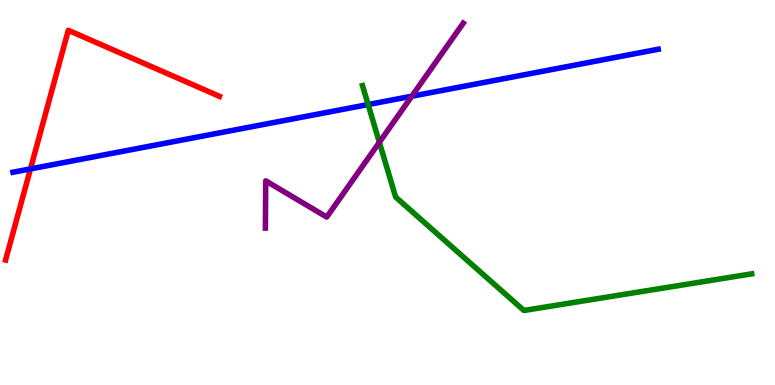[{'lines': ['blue', 'red'], 'intersections': [{'x': 0.393, 'y': 5.61}]}, {'lines': ['green', 'red'], 'intersections': []}, {'lines': ['purple', 'red'], 'intersections': []}, {'lines': ['blue', 'green'], 'intersections': [{'x': 4.75, 'y': 7.28}]}, {'lines': ['blue', 'purple'], 'intersections': [{'x': 5.31, 'y': 7.5}]}, {'lines': ['green', 'purple'], 'intersections': [{'x': 4.9, 'y': 6.3}]}]